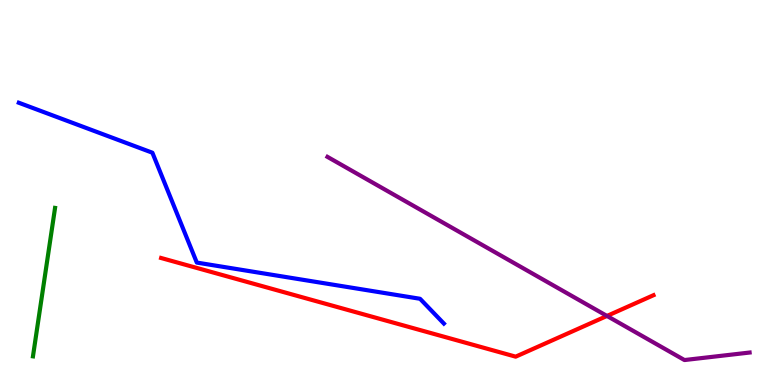[{'lines': ['blue', 'red'], 'intersections': []}, {'lines': ['green', 'red'], 'intersections': []}, {'lines': ['purple', 'red'], 'intersections': [{'x': 7.83, 'y': 1.79}]}, {'lines': ['blue', 'green'], 'intersections': []}, {'lines': ['blue', 'purple'], 'intersections': []}, {'lines': ['green', 'purple'], 'intersections': []}]